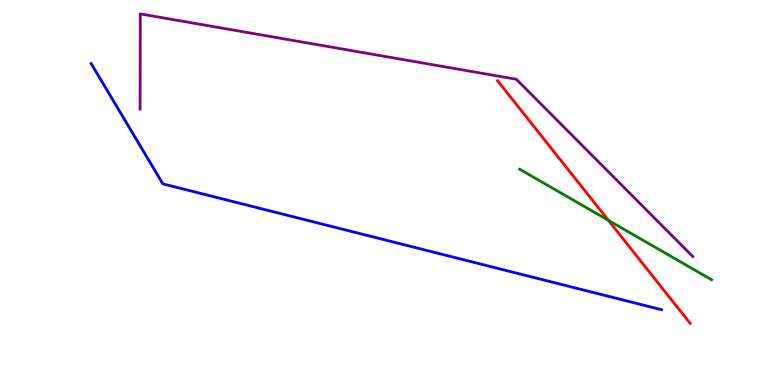[{'lines': ['blue', 'red'], 'intersections': []}, {'lines': ['green', 'red'], 'intersections': [{'x': 7.85, 'y': 4.28}]}, {'lines': ['purple', 'red'], 'intersections': []}, {'lines': ['blue', 'green'], 'intersections': []}, {'lines': ['blue', 'purple'], 'intersections': []}, {'lines': ['green', 'purple'], 'intersections': []}]